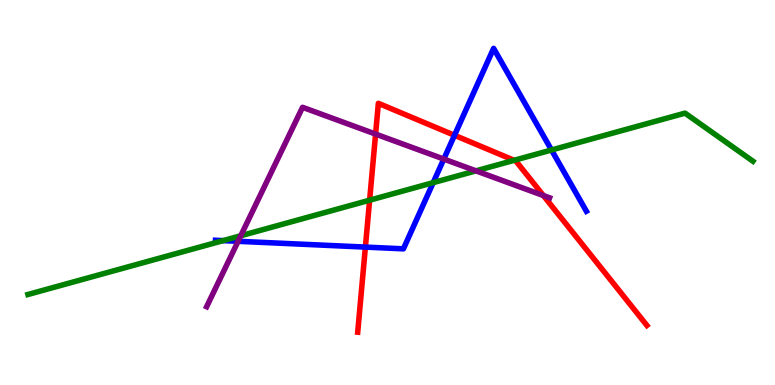[{'lines': ['blue', 'red'], 'intersections': [{'x': 4.71, 'y': 3.58}, {'x': 5.86, 'y': 6.49}]}, {'lines': ['green', 'red'], 'intersections': [{'x': 4.77, 'y': 4.8}, {'x': 6.63, 'y': 5.84}]}, {'lines': ['purple', 'red'], 'intersections': [{'x': 4.85, 'y': 6.52}, {'x': 7.01, 'y': 4.92}]}, {'lines': ['blue', 'green'], 'intersections': [{'x': 2.88, 'y': 3.75}, {'x': 5.59, 'y': 5.26}, {'x': 7.12, 'y': 6.1}]}, {'lines': ['blue', 'purple'], 'intersections': [{'x': 3.07, 'y': 3.73}, {'x': 5.73, 'y': 5.87}]}, {'lines': ['green', 'purple'], 'intersections': [{'x': 3.11, 'y': 3.88}, {'x': 6.14, 'y': 5.56}]}]